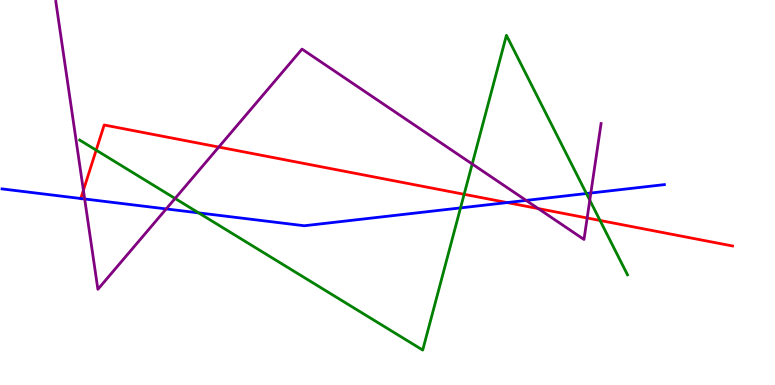[{'lines': ['blue', 'red'], 'intersections': [{'x': 1.04, 'y': 4.84}, {'x': 6.54, 'y': 4.74}]}, {'lines': ['green', 'red'], 'intersections': [{'x': 1.24, 'y': 6.1}, {'x': 5.99, 'y': 4.95}, {'x': 7.74, 'y': 4.27}]}, {'lines': ['purple', 'red'], 'intersections': [{'x': 1.08, 'y': 5.06}, {'x': 2.82, 'y': 6.18}, {'x': 6.94, 'y': 4.58}, {'x': 7.58, 'y': 4.34}]}, {'lines': ['blue', 'green'], 'intersections': [{'x': 2.56, 'y': 4.47}, {'x': 5.94, 'y': 4.6}, {'x': 7.57, 'y': 4.97}]}, {'lines': ['blue', 'purple'], 'intersections': [{'x': 1.09, 'y': 4.83}, {'x': 2.14, 'y': 4.57}, {'x': 6.79, 'y': 4.79}, {'x': 7.62, 'y': 4.99}]}, {'lines': ['green', 'purple'], 'intersections': [{'x': 2.26, 'y': 4.85}, {'x': 6.09, 'y': 5.74}, {'x': 7.61, 'y': 4.8}]}]